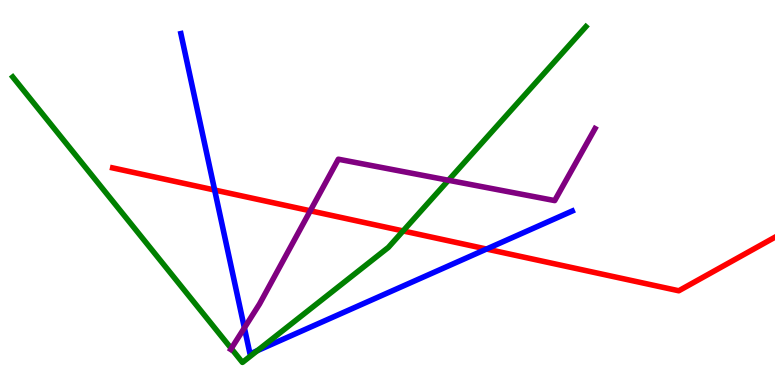[{'lines': ['blue', 'red'], 'intersections': [{'x': 2.77, 'y': 5.06}, {'x': 6.28, 'y': 3.53}]}, {'lines': ['green', 'red'], 'intersections': [{'x': 5.2, 'y': 4.0}]}, {'lines': ['purple', 'red'], 'intersections': [{'x': 4.0, 'y': 4.52}]}, {'lines': ['blue', 'green'], 'intersections': [{'x': 3.32, 'y': 0.892}]}, {'lines': ['blue', 'purple'], 'intersections': [{'x': 3.15, 'y': 1.48}]}, {'lines': ['green', 'purple'], 'intersections': [{'x': 2.98, 'y': 0.947}, {'x': 5.79, 'y': 5.32}]}]